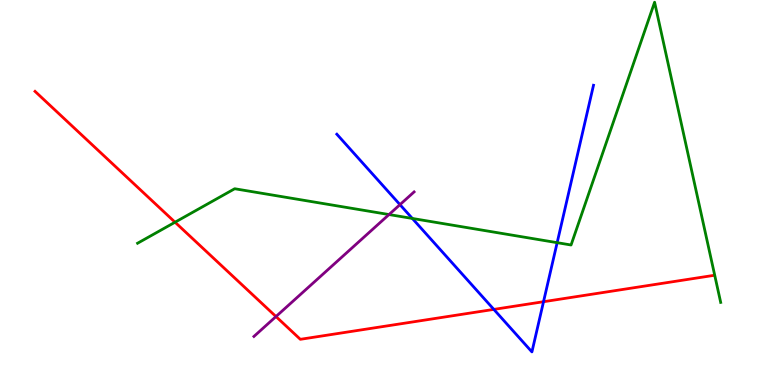[{'lines': ['blue', 'red'], 'intersections': [{'x': 6.37, 'y': 1.96}, {'x': 7.01, 'y': 2.16}]}, {'lines': ['green', 'red'], 'intersections': [{'x': 2.26, 'y': 4.23}]}, {'lines': ['purple', 'red'], 'intersections': [{'x': 3.56, 'y': 1.78}]}, {'lines': ['blue', 'green'], 'intersections': [{'x': 5.32, 'y': 4.33}, {'x': 7.19, 'y': 3.7}]}, {'lines': ['blue', 'purple'], 'intersections': [{'x': 5.16, 'y': 4.68}]}, {'lines': ['green', 'purple'], 'intersections': [{'x': 5.02, 'y': 4.43}]}]